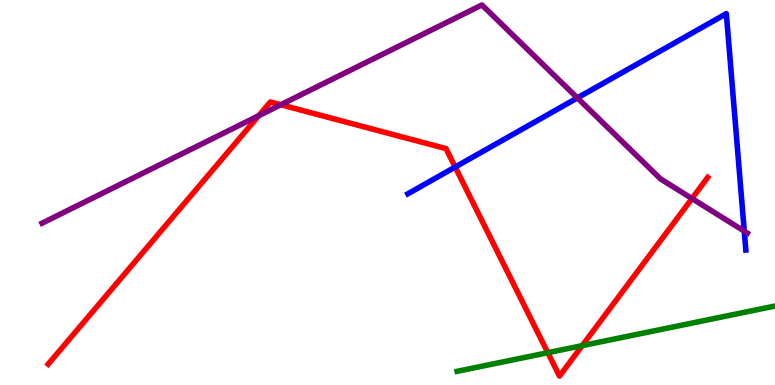[{'lines': ['blue', 'red'], 'intersections': [{'x': 5.87, 'y': 5.66}]}, {'lines': ['green', 'red'], 'intersections': [{'x': 7.07, 'y': 0.839}, {'x': 7.51, 'y': 1.02}]}, {'lines': ['purple', 'red'], 'intersections': [{'x': 3.34, 'y': 7.0}, {'x': 3.62, 'y': 7.28}, {'x': 8.93, 'y': 4.84}]}, {'lines': ['blue', 'green'], 'intersections': []}, {'lines': ['blue', 'purple'], 'intersections': [{'x': 7.45, 'y': 7.46}, {'x': 9.6, 'y': 4.0}]}, {'lines': ['green', 'purple'], 'intersections': []}]